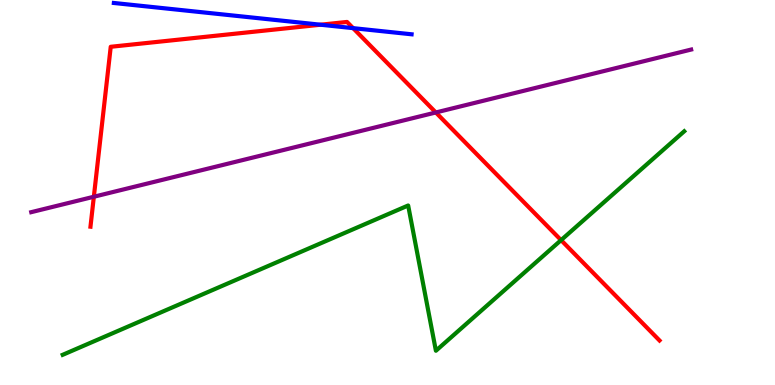[{'lines': ['blue', 'red'], 'intersections': [{'x': 4.14, 'y': 9.36}, {'x': 4.56, 'y': 9.27}]}, {'lines': ['green', 'red'], 'intersections': [{'x': 7.24, 'y': 3.76}]}, {'lines': ['purple', 'red'], 'intersections': [{'x': 1.21, 'y': 4.89}, {'x': 5.62, 'y': 7.08}]}, {'lines': ['blue', 'green'], 'intersections': []}, {'lines': ['blue', 'purple'], 'intersections': []}, {'lines': ['green', 'purple'], 'intersections': []}]